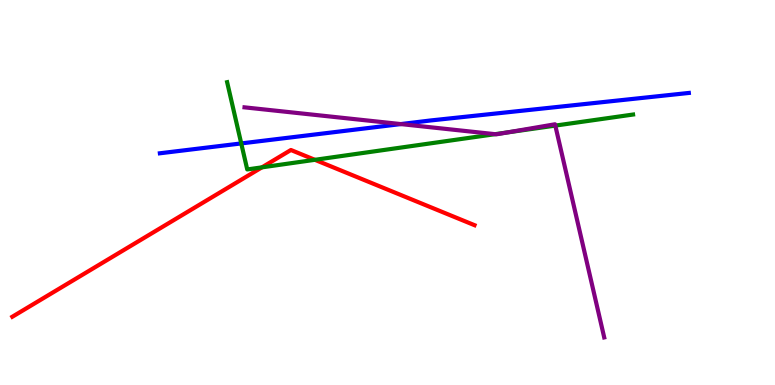[{'lines': ['blue', 'red'], 'intersections': []}, {'lines': ['green', 'red'], 'intersections': [{'x': 3.38, 'y': 5.65}, {'x': 4.06, 'y': 5.85}]}, {'lines': ['purple', 'red'], 'intersections': []}, {'lines': ['blue', 'green'], 'intersections': [{'x': 3.11, 'y': 6.27}]}, {'lines': ['blue', 'purple'], 'intersections': [{'x': 5.17, 'y': 6.78}]}, {'lines': ['green', 'purple'], 'intersections': [{'x': 6.39, 'y': 6.51}, {'x': 6.55, 'y': 6.56}, {'x': 7.17, 'y': 6.74}]}]